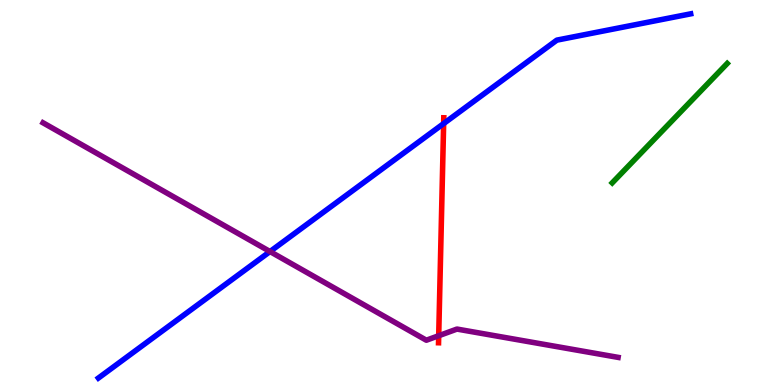[{'lines': ['blue', 'red'], 'intersections': [{'x': 5.72, 'y': 6.79}]}, {'lines': ['green', 'red'], 'intersections': []}, {'lines': ['purple', 'red'], 'intersections': [{'x': 5.66, 'y': 1.28}]}, {'lines': ['blue', 'green'], 'intersections': []}, {'lines': ['blue', 'purple'], 'intersections': [{'x': 3.48, 'y': 3.47}]}, {'lines': ['green', 'purple'], 'intersections': []}]